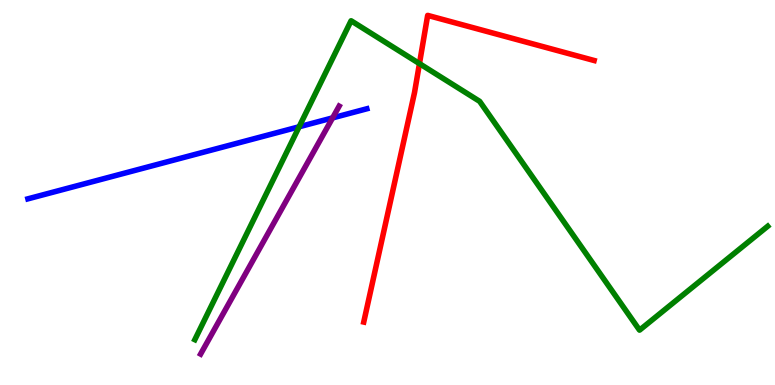[{'lines': ['blue', 'red'], 'intersections': []}, {'lines': ['green', 'red'], 'intersections': [{'x': 5.41, 'y': 8.35}]}, {'lines': ['purple', 'red'], 'intersections': []}, {'lines': ['blue', 'green'], 'intersections': [{'x': 3.86, 'y': 6.71}]}, {'lines': ['blue', 'purple'], 'intersections': [{'x': 4.29, 'y': 6.94}]}, {'lines': ['green', 'purple'], 'intersections': []}]